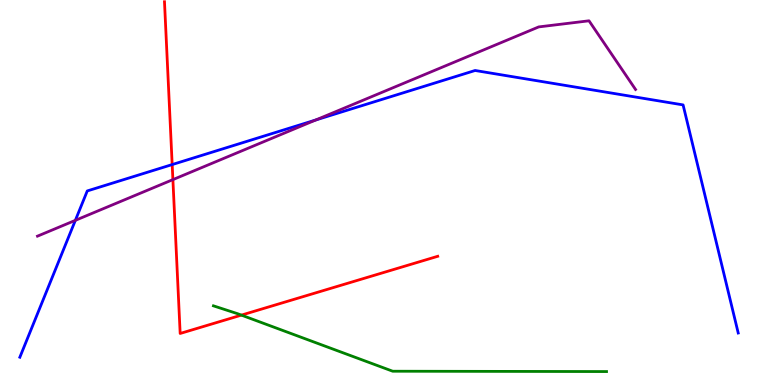[{'lines': ['blue', 'red'], 'intersections': [{'x': 2.22, 'y': 5.73}]}, {'lines': ['green', 'red'], 'intersections': [{'x': 3.11, 'y': 1.82}]}, {'lines': ['purple', 'red'], 'intersections': [{'x': 2.23, 'y': 5.33}]}, {'lines': ['blue', 'green'], 'intersections': []}, {'lines': ['blue', 'purple'], 'intersections': [{'x': 0.972, 'y': 4.28}, {'x': 4.08, 'y': 6.88}]}, {'lines': ['green', 'purple'], 'intersections': []}]